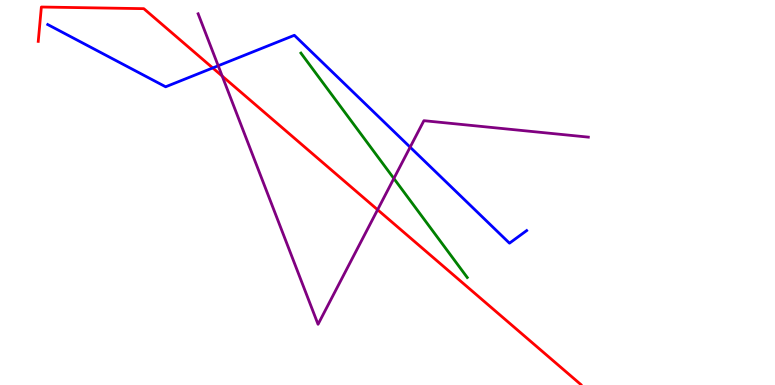[{'lines': ['blue', 'red'], 'intersections': [{'x': 2.74, 'y': 8.23}]}, {'lines': ['green', 'red'], 'intersections': []}, {'lines': ['purple', 'red'], 'intersections': [{'x': 2.87, 'y': 8.02}, {'x': 4.87, 'y': 4.55}]}, {'lines': ['blue', 'green'], 'intersections': []}, {'lines': ['blue', 'purple'], 'intersections': [{'x': 2.82, 'y': 8.29}, {'x': 5.29, 'y': 6.18}]}, {'lines': ['green', 'purple'], 'intersections': [{'x': 5.08, 'y': 5.36}]}]